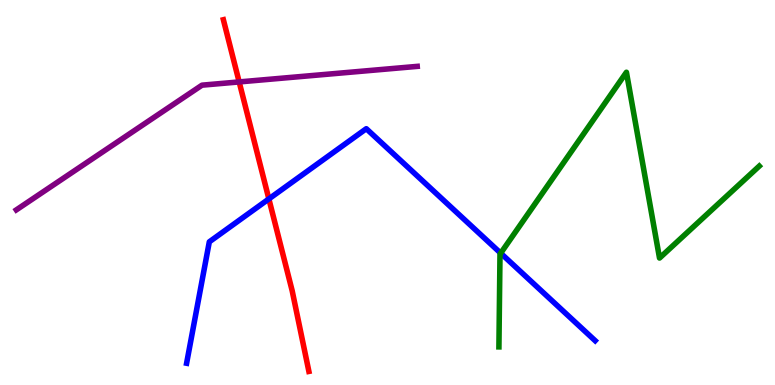[{'lines': ['blue', 'red'], 'intersections': [{'x': 3.47, 'y': 4.83}]}, {'lines': ['green', 'red'], 'intersections': []}, {'lines': ['purple', 'red'], 'intersections': [{'x': 3.09, 'y': 7.87}]}, {'lines': ['blue', 'green'], 'intersections': [{'x': 6.46, 'y': 3.42}]}, {'lines': ['blue', 'purple'], 'intersections': []}, {'lines': ['green', 'purple'], 'intersections': []}]